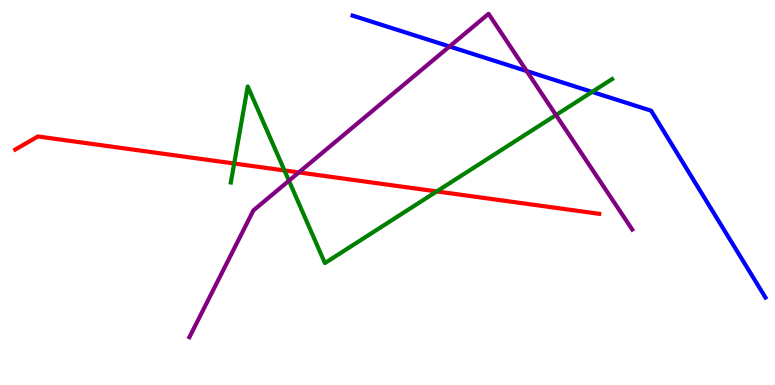[{'lines': ['blue', 'red'], 'intersections': []}, {'lines': ['green', 'red'], 'intersections': [{'x': 3.02, 'y': 5.75}, {'x': 3.67, 'y': 5.57}, {'x': 5.64, 'y': 5.03}]}, {'lines': ['purple', 'red'], 'intersections': [{'x': 3.86, 'y': 5.52}]}, {'lines': ['blue', 'green'], 'intersections': [{'x': 7.64, 'y': 7.61}]}, {'lines': ['blue', 'purple'], 'intersections': [{'x': 5.8, 'y': 8.79}, {'x': 6.8, 'y': 8.15}]}, {'lines': ['green', 'purple'], 'intersections': [{'x': 3.73, 'y': 5.31}, {'x': 7.17, 'y': 7.01}]}]